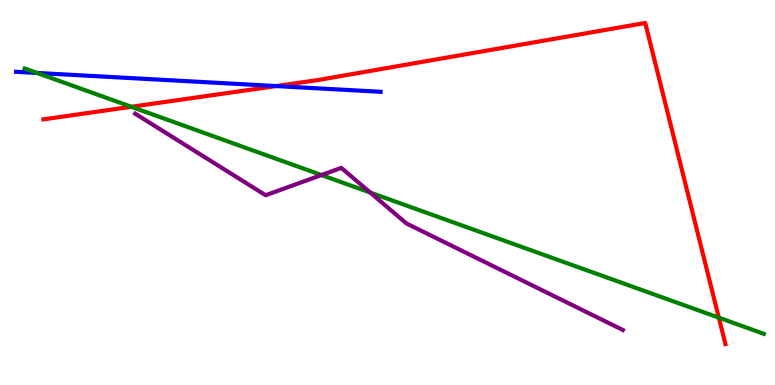[{'lines': ['blue', 'red'], 'intersections': [{'x': 3.56, 'y': 7.76}]}, {'lines': ['green', 'red'], 'intersections': [{'x': 1.69, 'y': 7.23}, {'x': 9.28, 'y': 1.75}]}, {'lines': ['purple', 'red'], 'intersections': []}, {'lines': ['blue', 'green'], 'intersections': [{'x': 0.478, 'y': 8.11}]}, {'lines': ['blue', 'purple'], 'intersections': []}, {'lines': ['green', 'purple'], 'intersections': [{'x': 4.15, 'y': 5.45}, {'x': 4.78, 'y': 5.0}]}]